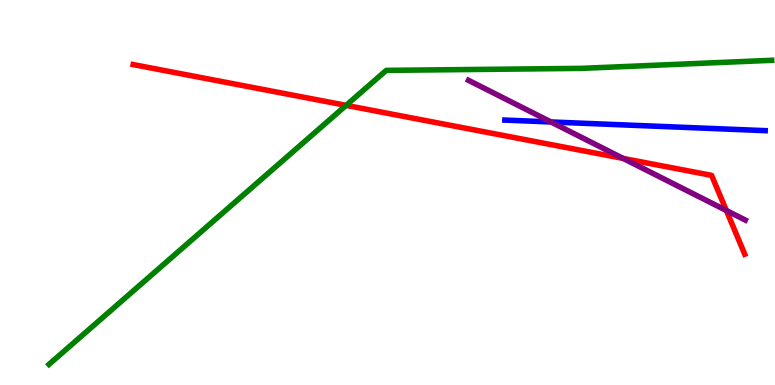[{'lines': ['blue', 'red'], 'intersections': []}, {'lines': ['green', 'red'], 'intersections': [{'x': 4.47, 'y': 7.26}]}, {'lines': ['purple', 'red'], 'intersections': [{'x': 8.04, 'y': 5.88}, {'x': 9.37, 'y': 4.53}]}, {'lines': ['blue', 'green'], 'intersections': []}, {'lines': ['blue', 'purple'], 'intersections': [{'x': 7.11, 'y': 6.83}]}, {'lines': ['green', 'purple'], 'intersections': []}]